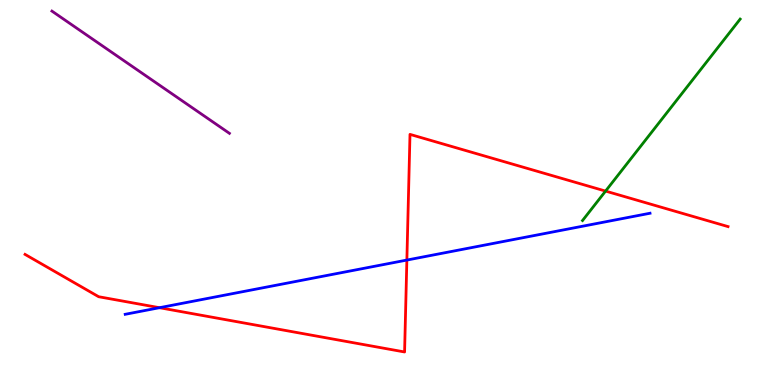[{'lines': ['blue', 'red'], 'intersections': [{'x': 2.06, 'y': 2.01}, {'x': 5.25, 'y': 3.25}]}, {'lines': ['green', 'red'], 'intersections': [{'x': 7.81, 'y': 5.04}]}, {'lines': ['purple', 'red'], 'intersections': []}, {'lines': ['blue', 'green'], 'intersections': []}, {'lines': ['blue', 'purple'], 'intersections': []}, {'lines': ['green', 'purple'], 'intersections': []}]